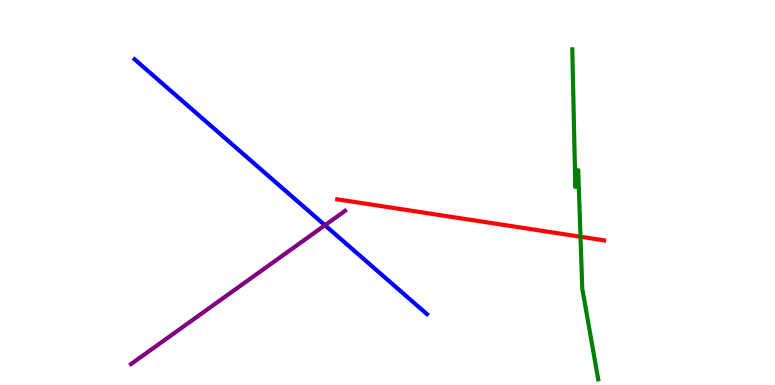[{'lines': ['blue', 'red'], 'intersections': []}, {'lines': ['green', 'red'], 'intersections': [{'x': 7.49, 'y': 3.85}]}, {'lines': ['purple', 'red'], 'intersections': []}, {'lines': ['blue', 'green'], 'intersections': []}, {'lines': ['blue', 'purple'], 'intersections': [{'x': 4.19, 'y': 4.15}]}, {'lines': ['green', 'purple'], 'intersections': []}]